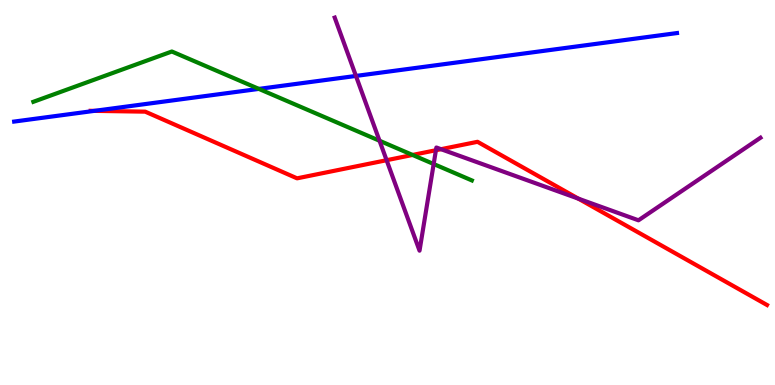[{'lines': ['blue', 'red'], 'intersections': [{'x': 1.22, 'y': 7.12}]}, {'lines': ['green', 'red'], 'intersections': [{'x': 5.32, 'y': 5.98}]}, {'lines': ['purple', 'red'], 'intersections': [{'x': 4.99, 'y': 5.84}, {'x': 5.62, 'y': 6.1}, {'x': 5.69, 'y': 6.12}, {'x': 7.46, 'y': 4.84}]}, {'lines': ['blue', 'green'], 'intersections': [{'x': 3.34, 'y': 7.69}]}, {'lines': ['blue', 'purple'], 'intersections': [{'x': 4.59, 'y': 8.03}]}, {'lines': ['green', 'purple'], 'intersections': [{'x': 4.9, 'y': 6.34}, {'x': 5.6, 'y': 5.74}]}]